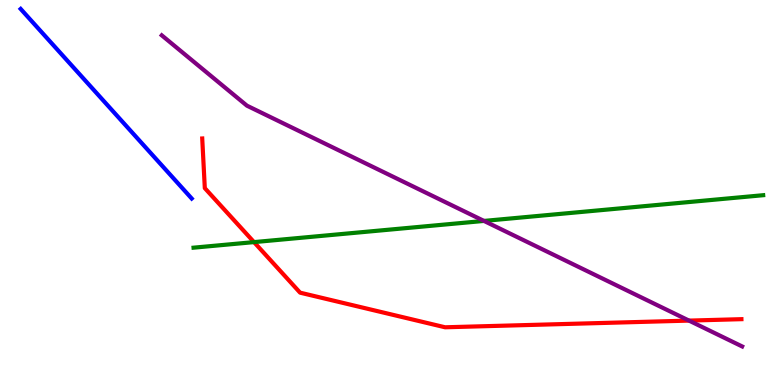[{'lines': ['blue', 'red'], 'intersections': []}, {'lines': ['green', 'red'], 'intersections': [{'x': 3.28, 'y': 3.71}]}, {'lines': ['purple', 'red'], 'intersections': [{'x': 8.89, 'y': 1.67}]}, {'lines': ['blue', 'green'], 'intersections': []}, {'lines': ['blue', 'purple'], 'intersections': []}, {'lines': ['green', 'purple'], 'intersections': [{'x': 6.25, 'y': 4.26}]}]